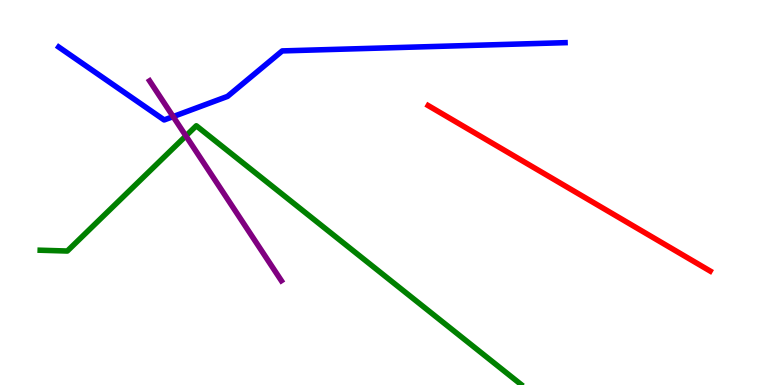[{'lines': ['blue', 'red'], 'intersections': []}, {'lines': ['green', 'red'], 'intersections': []}, {'lines': ['purple', 'red'], 'intersections': []}, {'lines': ['blue', 'green'], 'intersections': []}, {'lines': ['blue', 'purple'], 'intersections': [{'x': 2.23, 'y': 6.97}]}, {'lines': ['green', 'purple'], 'intersections': [{'x': 2.4, 'y': 6.47}]}]